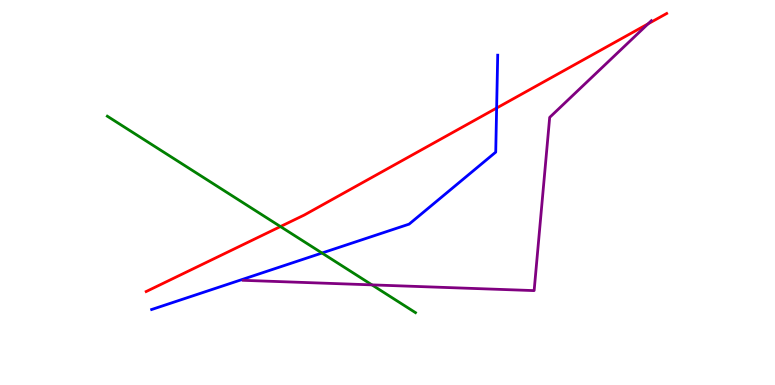[{'lines': ['blue', 'red'], 'intersections': [{'x': 6.41, 'y': 7.19}]}, {'lines': ['green', 'red'], 'intersections': [{'x': 3.62, 'y': 4.12}]}, {'lines': ['purple', 'red'], 'intersections': [{'x': 8.36, 'y': 9.38}]}, {'lines': ['blue', 'green'], 'intersections': [{'x': 4.15, 'y': 3.43}]}, {'lines': ['blue', 'purple'], 'intersections': []}, {'lines': ['green', 'purple'], 'intersections': [{'x': 4.8, 'y': 2.6}]}]